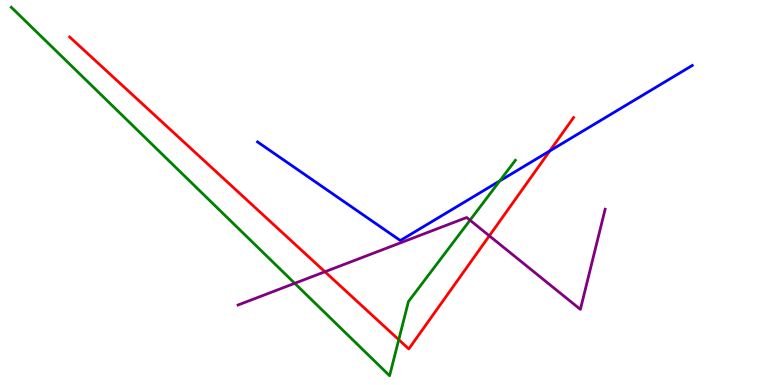[{'lines': ['blue', 'red'], 'intersections': [{'x': 7.09, 'y': 6.08}]}, {'lines': ['green', 'red'], 'intersections': [{'x': 5.15, 'y': 1.18}]}, {'lines': ['purple', 'red'], 'intersections': [{'x': 4.19, 'y': 2.94}, {'x': 6.31, 'y': 3.87}]}, {'lines': ['blue', 'green'], 'intersections': [{'x': 6.45, 'y': 5.3}]}, {'lines': ['blue', 'purple'], 'intersections': []}, {'lines': ['green', 'purple'], 'intersections': [{'x': 3.8, 'y': 2.64}, {'x': 6.06, 'y': 4.28}]}]